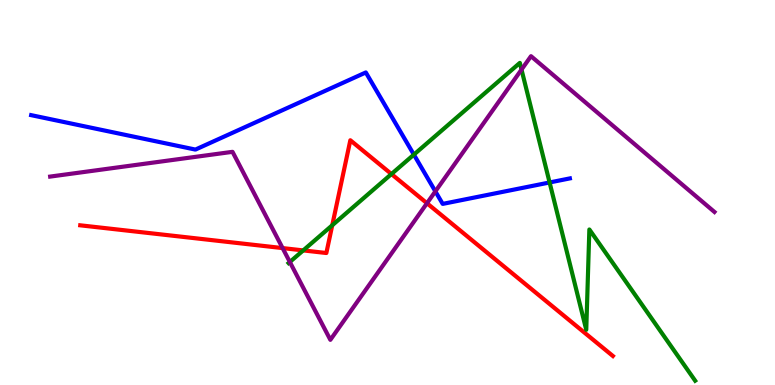[{'lines': ['blue', 'red'], 'intersections': []}, {'lines': ['green', 'red'], 'intersections': [{'x': 3.91, 'y': 3.5}, {'x': 4.29, 'y': 4.15}, {'x': 5.05, 'y': 5.48}]}, {'lines': ['purple', 'red'], 'intersections': [{'x': 3.65, 'y': 3.56}, {'x': 5.51, 'y': 4.72}]}, {'lines': ['blue', 'green'], 'intersections': [{'x': 5.34, 'y': 5.98}, {'x': 7.09, 'y': 5.26}]}, {'lines': ['blue', 'purple'], 'intersections': [{'x': 5.62, 'y': 5.03}]}, {'lines': ['green', 'purple'], 'intersections': [{'x': 3.74, 'y': 3.2}, {'x': 6.73, 'y': 8.19}]}]